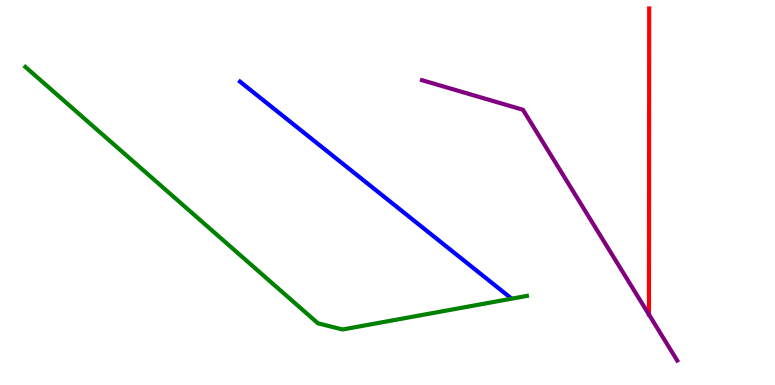[{'lines': ['blue', 'red'], 'intersections': []}, {'lines': ['green', 'red'], 'intersections': []}, {'lines': ['purple', 'red'], 'intersections': []}, {'lines': ['blue', 'green'], 'intersections': []}, {'lines': ['blue', 'purple'], 'intersections': []}, {'lines': ['green', 'purple'], 'intersections': []}]